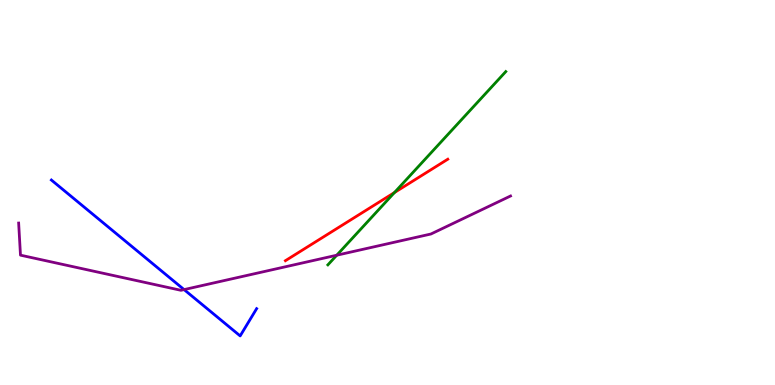[{'lines': ['blue', 'red'], 'intersections': []}, {'lines': ['green', 'red'], 'intersections': [{'x': 5.09, 'y': 5.0}]}, {'lines': ['purple', 'red'], 'intersections': []}, {'lines': ['blue', 'green'], 'intersections': []}, {'lines': ['blue', 'purple'], 'intersections': [{'x': 2.38, 'y': 2.48}]}, {'lines': ['green', 'purple'], 'intersections': [{'x': 4.35, 'y': 3.37}]}]